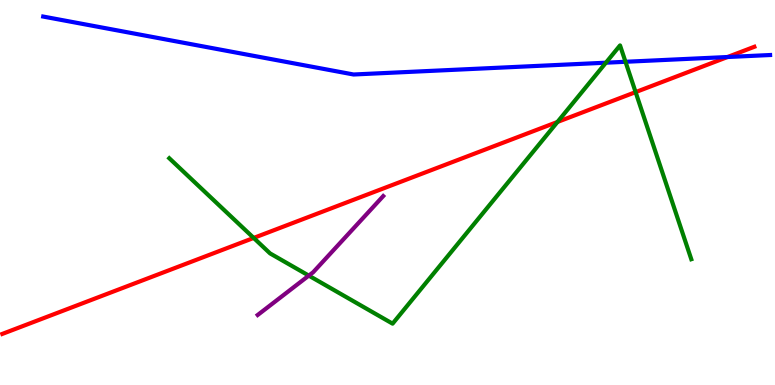[{'lines': ['blue', 'red'], 'intersections': [{'x': 9.39, 'y': 8.52}]}, {'lines': ['green', 'red'], 'intersections': [{'x': 3.27, 'y': 3.82}, {'x': 7.19, 'y': 6.83}, {'x': 8.2, 'y': 7.61}]}, {'lines': ['purple', 'red'], 'intersections': []}, {'lines': ['blue', 'green'], 'intersections': [{'x': 7.82, 'y': 8.37}, {'x': 8.07, 'y': 8.4}]}, {'lines': ['blue', 'purple'], 'intersections': []}, {'lines': ['green', 'purple'], 'intersections': [{'x': 3.98, 'y': 2.84}]}]